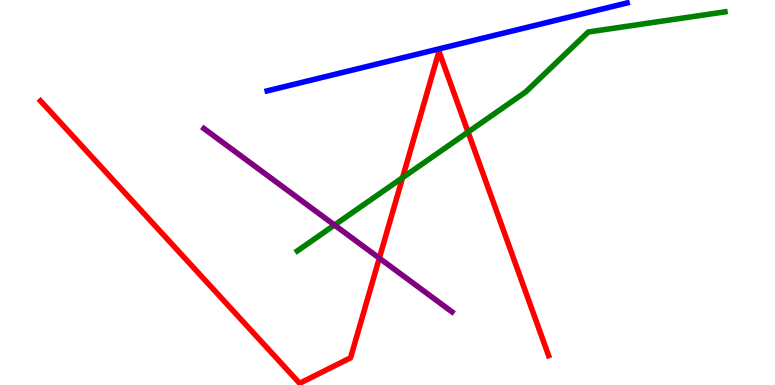[{'lines': ['blue', 'red'], 'intersections': []}, {'lines': ['green', 'red'], 'intersections': [{'x': 5.19, 'y': 5.39}, {'x': 6.04, 'y': 6.57}]}, {'lines': ['purple', 'red'], 'intersections': [{'x': 4.89, 'y': 3.29}]}, {'lines': ['blue', 'green'], 'intersections': []}, {'lines': ['blue', 'purple'], 'intersections': []}, {'lines': ['green', 'purple'], 'intersections': [{'x': 4.32, 'y': 4.15}]}]